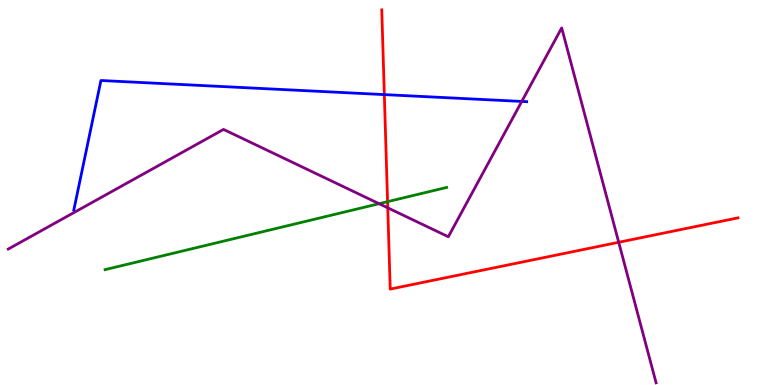[{'lines': ['blue', 'red'], 'intersections': [{'x': 4.96, 'y': 7.54}]}, {'lines': ['green', 'red'], 'intersections': [{'x': 5.0, 'y': 4.76}]}, {'lines': ['purple', 'red'], 'intersections': [{'x': 5.0, 'y': 4.6}, {'x': 7.98, 'y': 3.71}]}, {'lines': ['blue', 'green'], 'intersections': []}, {'lines': ['blue', 'purple'], 'intersections': [{'x': 6.73, 'y': 7.37}]}, {'lines': ['green', 'purple'], 'intersections': [{'x': 4.89, 'y': 4.71}]}]